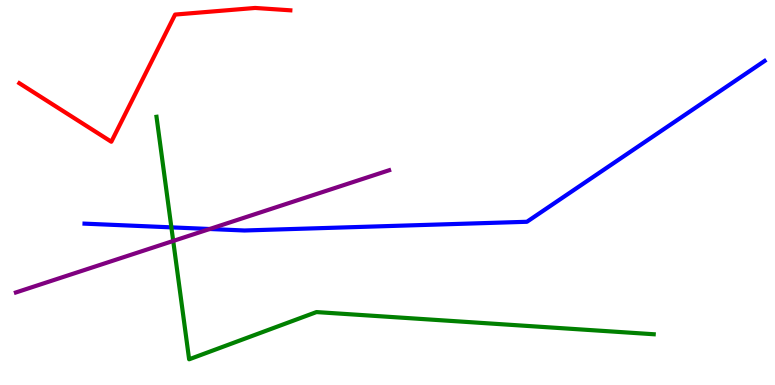[{'lines': ['blue', 'red'], 'intersections': []}, {'lines': ['green', 'red'], 'intersections': []}, {'lines': ['purple', 'red'], 'intersections': []}, {'lines': ['blue', 'green'], 'intersections': [{'x': 2.21, 'y': 4.09}]}, {'lines': ['blue', 'purple'], 'intersections': [{'x': 2.71, 'y': 4.05}]}, {'lines': ['green', 'purple'], 'intersections': [{'x': 2.23, 'y': 3.74}]}]